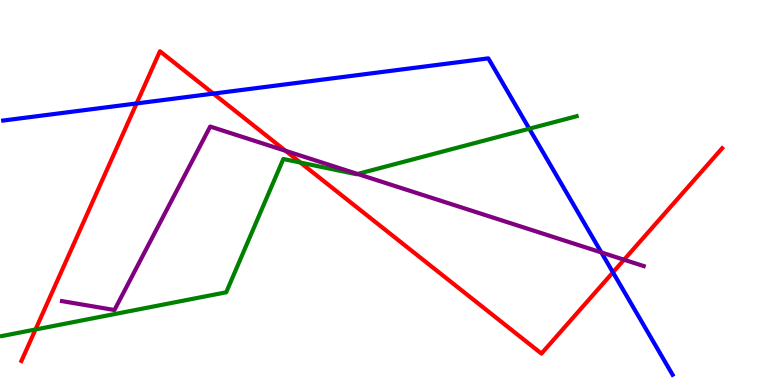[{'lines': ['blue', 'red'], 'intersections': [{'x': 1.76, 'y': 7.31}, {'x': 2.75, 'y': 7.57}, {'x': 7.91, 'y': 2.93}]}, {'lines': ['green', 'red'], 'intersections': [{'x': 0.458, 'y': 1.44}, {'x': 3.88, 'y': 5.78}]}, {'lines': ['purple', 'red'], 'intersections': [{'x': 3.68, 'y': 6.08}, {'x': 8.05, 'y': 3.25}]}, {'lines': ['blue', 'green'], 'intersections': [{'x': 6.83, 'y': 6.66}]}, {'lines': ['blue', 'purple'], 'intersections': [{'x': 7.76, 'y': 3.44}]}, {'lines': ['green', 'purple'], 'intersections': [{'x': 4.61, 'y': 5.48}]}]